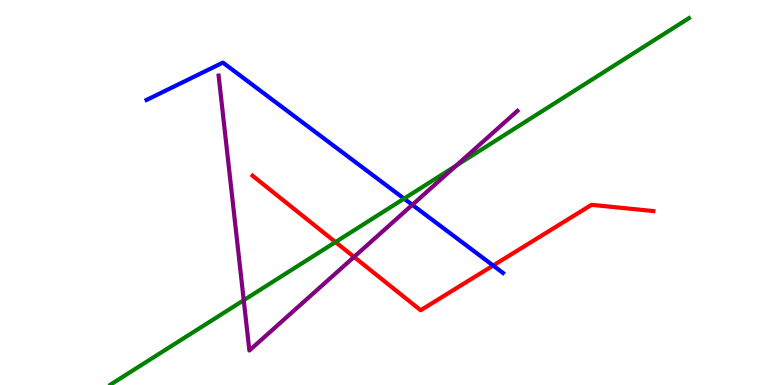[{'lines': ['blue', 'red'], 'intersections': [{'x': 6.36, 'y': 3.1}]}, {'lines': ['green', 'red'], 'intersections': [{'x': 4.33, 'y': 3.71}]}, {'lines': ['purple', 'red'], 'intersections': [{'x': 4.57, 'y': 3.33}]}, {'lines': ['blue', 'green'], 'intersections': [{'x': 5.21, 'y': 4.84}]}, {'lines': ['blue', 'purple'], 'intersections': [{'x': 5.32, 'y': 4.68}]}, {'lines': ['green', 'purple'], 'intersections': [{'x': 3.15, 'y': 2.2}, {'x': 5.89, 'y': 5.7}]}]